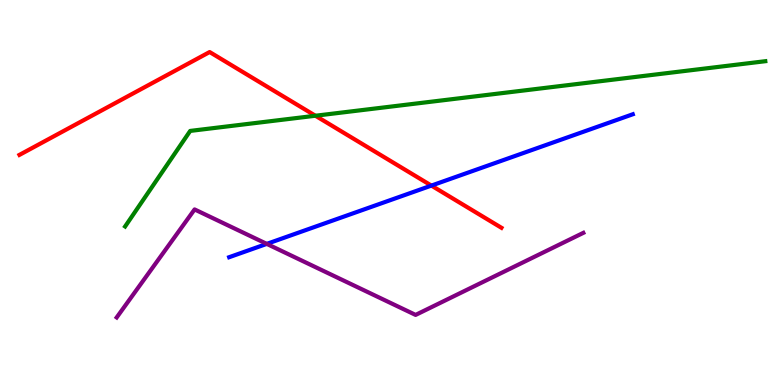[{'lines': ['blue', 'red'], 'intersections': [{'x': 5.57, 'y': 5.18}]}, {'lines': ['green', 'red'], 'intersections': [{'x': 4.07, 'y': 6.99}]}, {'lines': ['purple', 'red'], 'intersections': []}, {'lines': ['blue', 'green'], 'intersections': []}, {'lines': ['blue', 'purple'], 'intersections': [{'x': 3.44, 'y': 3.67}]}, {'lines': ['green', 'purple'], 'intersections': []}]